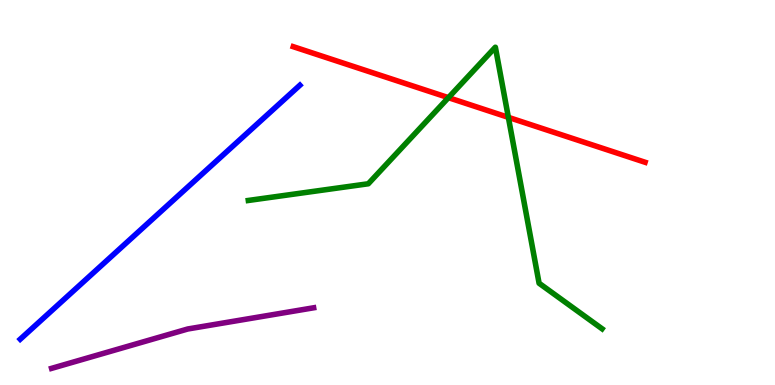[{'lines': ['blue', 'red'], 'intersections': []}, {'lines': ['green', 'red'], 'intersections': [{'x': 5.79, 'y': 7.46}, {'x': 6.56, 'y': 6.95}]}, {'lines': ['purple', 'red'], 'intersections': []}, {'lines': ['blue', 'green'], 'intersections': []}, {'lines': ['blue', 'purple'], 'intersections': []}, {'lines': ['green', 'purple'], 'intersections': []}]